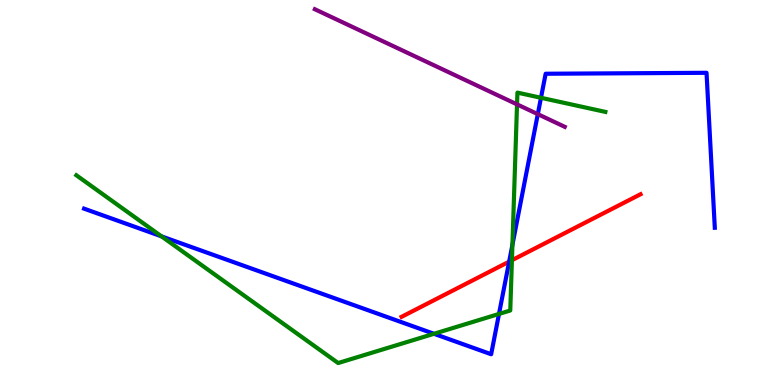[{'lines': ['blue', 'red'], 'intersections': [{'x': 6.57, 'y': 3.2}]}, {'lines': ['green', 'red'], 'intersections': [{'x': 6.61, 'y': 3.24}]}, {'lines': ['purple', 'red'], 'intersections': []}, {'lines': ['blue', 'green'], 'intersections': [{'x': 2.08, 'y': 3.86}, {'x': 5.6, 'y': 1.33}, {'x': 6.44, 'y': 1.85}, {'x': 6.61, 'y': 3.64}, {'x': 6.98, 'y': 7.46}]}, {'lines': ['blue', 'purple'], 'intersections': [{'x': 6.94, 'y': 7.04}]}, {'lines': ['green', 'purple'], 'intersections': [{'x': 6.67, 'y': 7.29}]}]